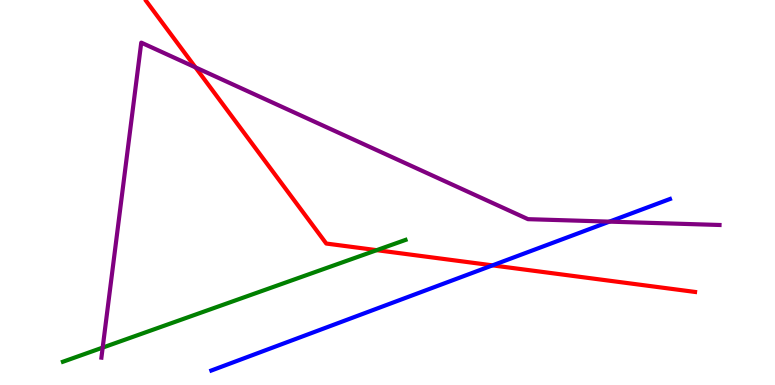[{'lines': ['blue', 'red'], 'intersections': [{'x': 6.35, 'y': 3.11}]}, {'lines': ['green', 'red'], 'intersections': [{'x': 4.86, 'y': 3.5}]}, {'lines': ['purple', 'red'], 'intersections': [{'x': 2.52, 'y': 8.25}]}, {'lines': ['blue', 'green'], 'intersections': []}, {'lines': ['blue', 'purple'], 'intersections': [{'x': 7.86, 'y': 4.24}]}, {'lines': ['green', 'purple'], 'intersections': [{'x': 1.32, 'y': 0.971}]}]